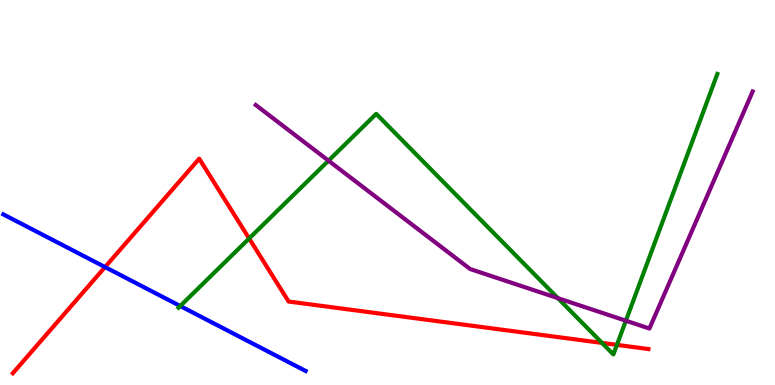[{'lines': ['blue', 'red'], 'intersections': [{'x': 1.36, 'y': 3.06}]}, {'lines': ['green', 'red'], 'intersections': [{'x': 3.21, 'y': 3.81}, {'x': 7.77, 'y': 1.09}, {'x': 7.96, 'y': 1.04}]}, {'lines': ['purple', 'red'], 'intersections': []}, {'lines': ['blue', 'green'], 'intersections': [{'x': 2.33, 'y': 2.05}]}, {'lines': ['blue', 'purple'], 'intersections': []}, {'lines': ['green', 'purple'], 'intersections': [{'x': 4.24, 'y': 5.83}, {'x': 7.2, 'y': 2.26}, {'x': 8.08, 'y': 1.67}]}]